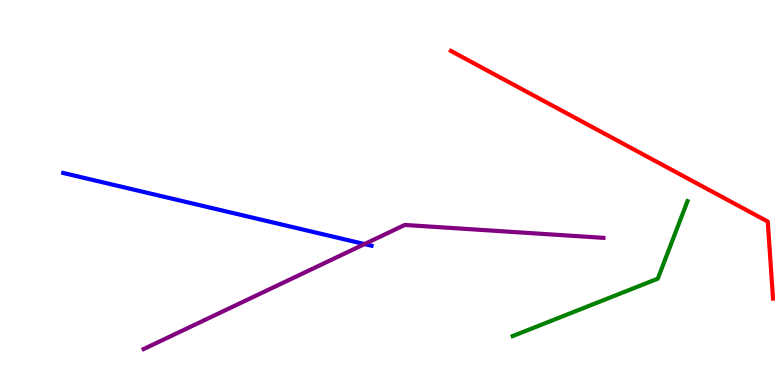[{'lines': ['blue', 'red'], 'intersections': []}, {'lines': ['green', 'red'], 'intersections': []}, {'lines': ['purple', 'red'], 'intersections': []}, {'lines': ['blue', 'green'], 'intersections': []}, {'lines': ['blue', 'purple'], 'intersections': [{'x': 4.7, 'y': 3.66}]}, {'lines': ['green', 'purple'], 'intersections': []}]